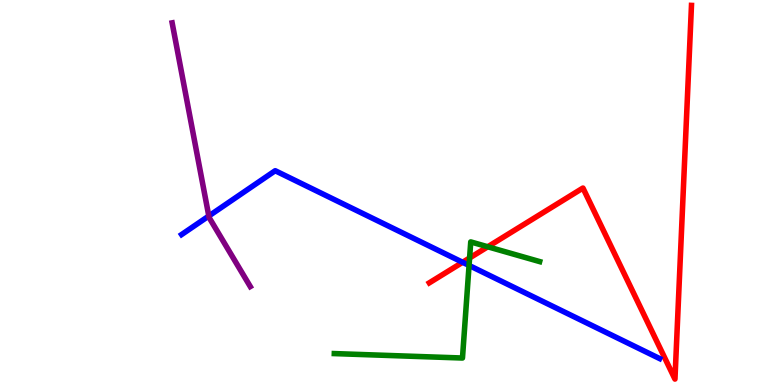[{'lines': ['blue', 'red'], 'intersections': [{'x': 5.97, 'y': 3.19}]}, {'lines': ['green', 'red'], 'intersections': [{'x': 6.06, 'y': 3.3}, {'x': 6.29, 'y': 3.59}]}, {'lines': ['purple', 'red'], 'intersections': []}, {'lines': ['blue', 'green'], 'intersections': [{'x': 6.05, 'y': 3.11}]}, {'lines': ['blue', 'purple'], 'intersections': [{'x': 2.69, 'y': 4.39}]}, {'lines': ['green', 'purple'], 'intersections': []}]